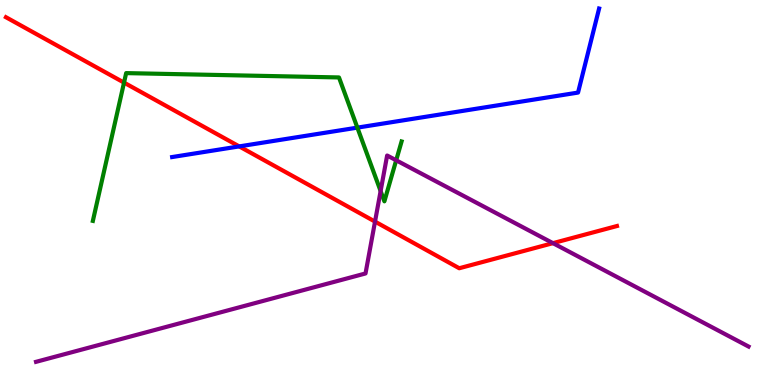[{'lines': ['blue', 'red'], 'intersections': [{'x': 3.09, 'y': 6.2}]}, {'lines': ['green', 'red'], 'intersections': [{'x': 1.6, 'y': 7.85}]}, {'lines': ['purple', 'red'], 'intersections': [{'x': 4.84, 'y': 4.24}, {'x': 7.13, 'y': 3.68}]}, {'lines': ['blue', 'green'], 'intersections': [{'x': 4.61, 'y': 6.68}]}, {'lines': ['blue', 'purple'], 'intersections': []}, {'lines': ['green', 'purple'], 'intersections': [{'x': 4.91, 'y': 5.04}, {'x': 5.11, 'y': 5.84}]}]